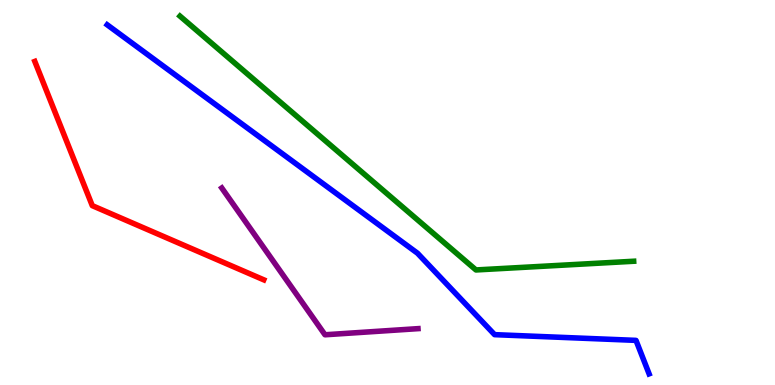[{'lines': ['blue', 'red'], 'intersections': []}, {'lines': ['green', 'red'], 'intersections': []}, {'lines': ['purple', 'red'], 'intersections': []}, {'lines': ['blue', 'green'], 'intersections': []}, {'lines': ['blue', 'purple'], 'intersections': []}, {'lines': ['green', 'purple'], 'intersections': []}]